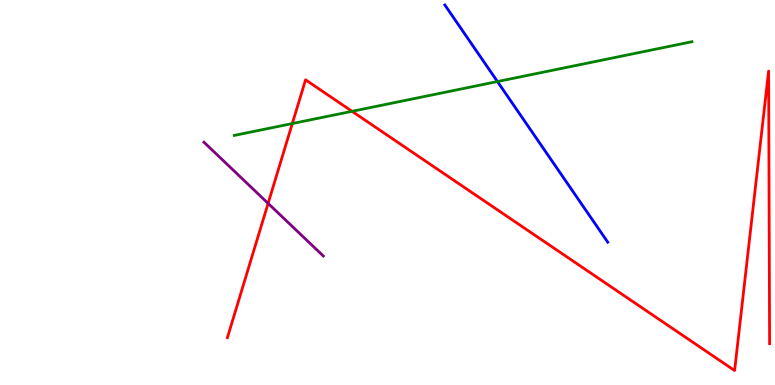[{'lines': ['blue', 'red'], 'intersections': []}, {'lines': ['green', 'red'], 'intersections': [{'x': 3.77, 'y': 6.79}, {'x': 4.54, 'y': 7.11}]}, {'lines': ['purple', 'red'], 'intersections': [{'x': 3.46, 'y': 4.72}]}, {'lines': ['blue', 'green'], 'intersections': [{'x': 6.42, 'y': 7.88}]}, {'lines': ['blue', 'purple'], 'intersections': []}, {'lines': ['green', 'purple'], 'intersections': []}]